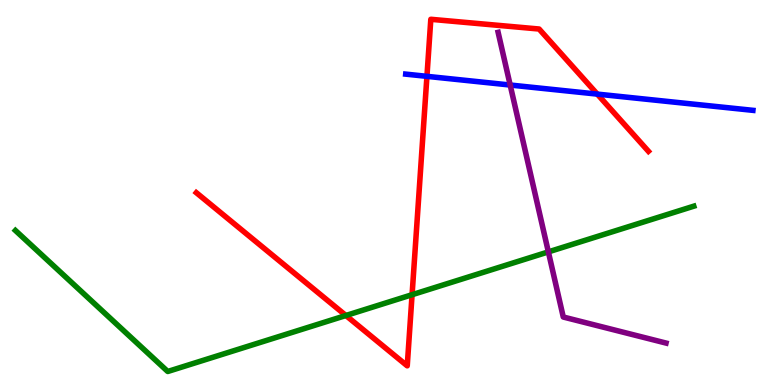[{'lines': ['blue', 'red'], 'intersections': [{'x': 5.51, 'y': 8.02}, {'x': 7.71, 'y': 7.56}]}, {'lines': ['green', 'red'], 'intersections': [{'x': 4.46, 'y': 1.81}, {'x': 5.32, 'y': 2.35}]}, {'lines': ['purple', 'red'], 'intersections': []}, {'lines': ['blue', 'green'], 'intersections': []}, {'lines': ['blue', 'purple'], 'intersections': [{'x': 6.58, 'y': 7.79}]}, {'lines': ['green', 'purple'], 'intersections': [{'x': 7.08, 'y': 3.46}]}]